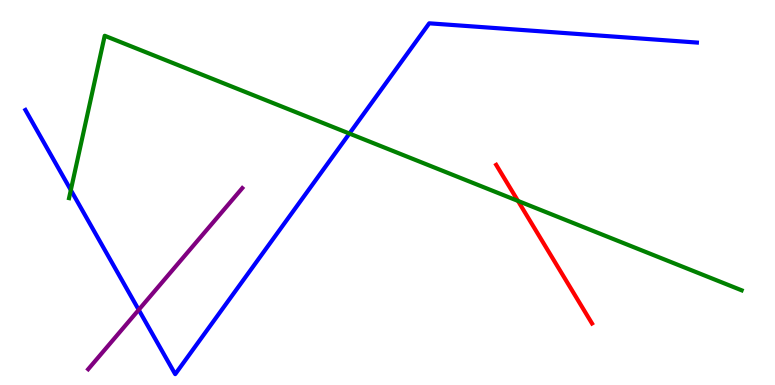[{'lines': ['blue', 'red'], 'intersections': []}, {'lines': ['green', 'red'], 'intersections': [{'x': 6.68, 'y': 4.78}]}, {'lines': ['purple', 'red'], 'intersections': []}, {'lines': ['blue', 'green'], 'intersections': [{'x': 0.914, 'y': 5.06}, {'x': 4.51, 'y': 6.53}]}, {'lines': ['blue', 'purple'], 'intersections': [{'x': 1.79, 'y': 1.95}]}, {'lines': ['green', 'purple'], 'intersections': []}]